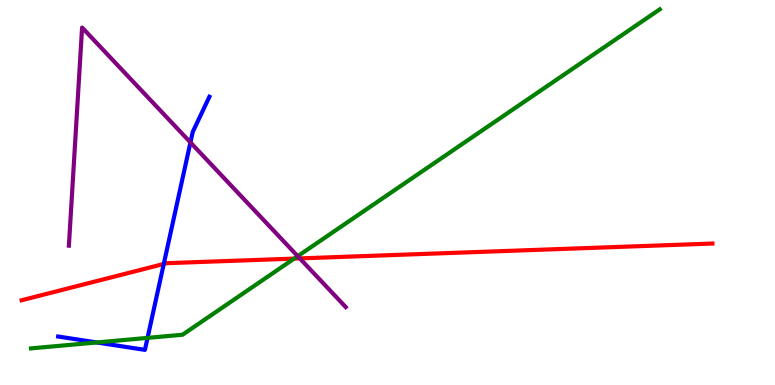[{'lines': ['blue', 'red'], 'intersections': [{'x': 2.11, 'y': 3.14}]}, {'lines': ['green', 'red'], 'intersections': [{'x': 3.8, 'y': 3.28}]}, {'lines': ['purple', 'red'], 'intersections': [{'x': 3.87, 'y': 3.29}]}, {'lines': ['blue', 'green'], 'intersections': [{'x': 1.25, 'y': 1.1}, {'x': 1.9, 'y': 1.22}]}, {'lines': ['blue', 'purple'], 'intersections': [{'x': 2.46, 'y': 6.3}]}, {'lines': ['green', 'purple'], 'intersections': [{'x': 3.84, 'y': 3.35}]}]